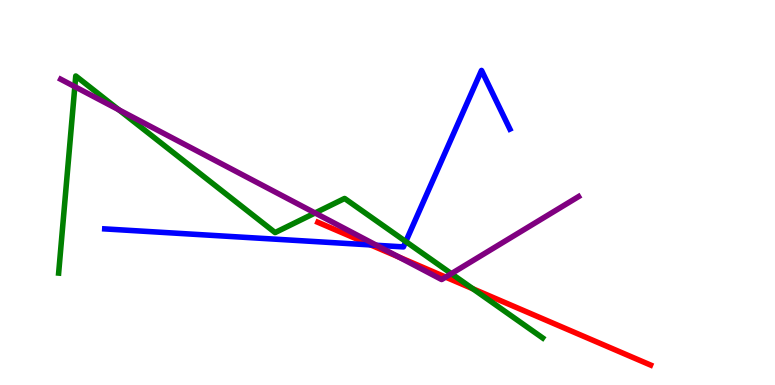[{'lines': ['blue', 'red'], 'intersections': [{'x': 4.78, 'y': 3.64}]}, {'lines': ['green', 'red'], 'intersections': [{'x': 6.1, 'y': 2.5}]}, {'lines': ['purple', 'red'], 'intersections': [{'x': 5.15, 'y': 3.32}, {'x': 5.75, 'y': 2.8}]}, {'lines': ['blue', 'green'], 'intersections': [{'x': 5.24, 'y': 3.73}]}, {'lines': ['blue', 'purple'], 'intersections': [{'x': 4.86, 'y': 3.63}]}, {'lines': ['green', 'purple'], 'intersections': [{'x': 0.965, 'y': 7.75}, {'x': 1.53, 'y': 7.15}, {'x': 4.07, 'y': 4.47}, {'x': 5.82, 'y': 2.89}]}]